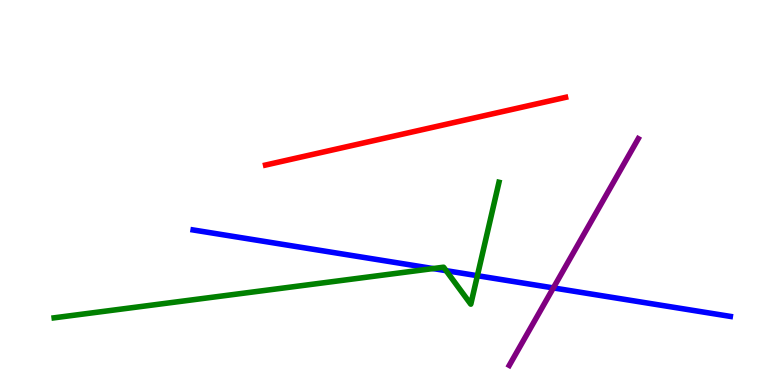[{'lines': ['blue', 'red'], 'intersections': []}, {'lines': ['green', 'red'], 'intersections': []}, {'lines': ['purple', 'red'], 'intersections': []}, {'lines': ['blue', 'green'], 'intersections': [{'x': 5.59, 'y': 3.02}, {'x': 5.76, 'y': 2.97}, {'x': 6.16, 'y': 2.84}]}, {'lines': ['blue', 'purple'], 'intersections': [{'x': 7.14, 'y': 2.52}]}, {'lines': ['green', 'purple'], 'intersections': []}]